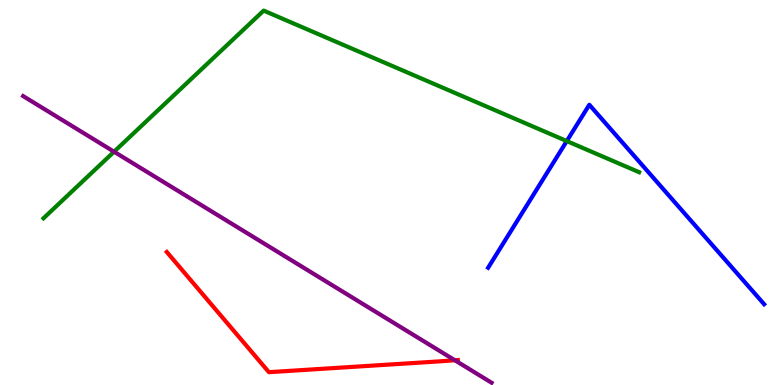[{'lines': ['blue', 'red'], 'intersections': []}, {'lines': ['green', 'red'], 'intersections': []}, {'lines': ['purple', 'red'], 'intersections': [{'x': 5.87, 'y': 0.643}]}, {'lines': ['blue', 'green'], 'intersections': [{'x': 7.31, 'y': 6.34}]}, {'lines': ['blue', 'purple'], 'intersections': []}, {'lines': ['green', 'purple'], 'intersections': [{'x': 1.47, 'y': 6.06}]}]